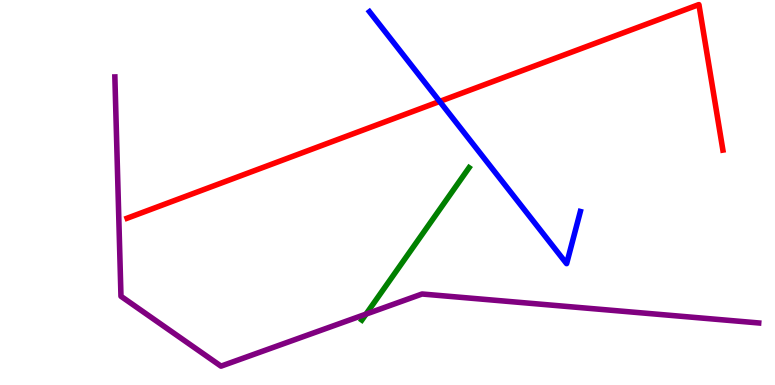[{'lines': ['blue', 'red'], 'intersections': [{'x': 5.67, 'y': 7.37}]}, {'lines': ['green', 'red'], 'intersections': []}, {'lines': ['purple', 'red'], 'intersections': []}, {'lines': ['blue', 'green'], 'intersections': []}, {'lines': ['blue', 'purple'], 'intersections': []}, {'lines': ['green', 'purple'], 'intersections': [{'x': 4.72, 'y': 1.84}]}]